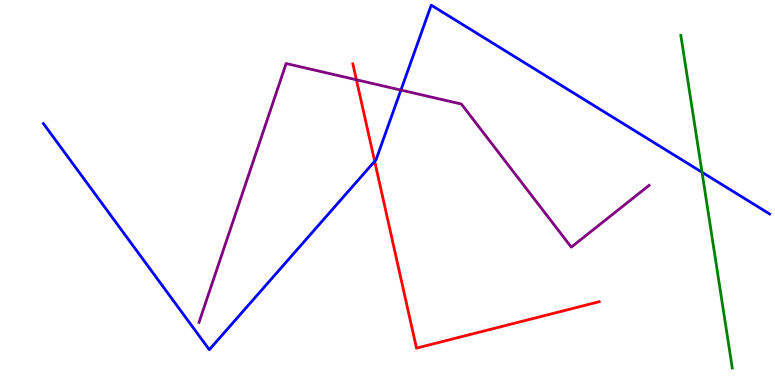[{'lines': ['blue', 'red'], 'intersections': [{'x': 4.83, 'y': 5.81}]}, {'lines': ['green', 'red'], 'intersections': []}, {'lines': ['purple', 'red'], 'intersections': [{'x': 4.6, 'y': 7.93}]}, {'lines': ['blue', 'green'], 'intersections': [{'x': 9.06, 'y': 5.53}]}, {'lines': ['blue', 'purple'], 'intersections': [{'x': 5.17, 'y': 7.66}]}, {'lines': ['green', 'purple'], 'intersections': []}]